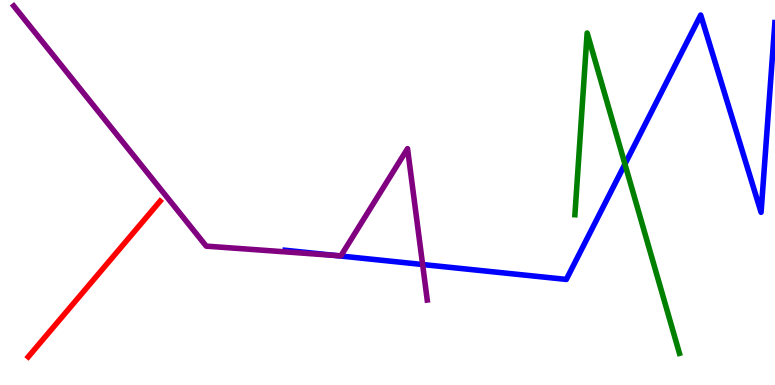[{'lines': ['blue', 'red'], 'intersections': []}, {'lines': ['green', 'red'], 'intersections': []}, {'lines': ['purple', 'red'], 'intersections': []}, {'lines': ['blue', 'green'], 'intersections': [{'x': 8.06, 'y': 5.74}]}, {'lines': ['blue', 'purple'], 'intersections': [{'x': 4.34, 'y': 3.36}, {'x': 5.45, 'y': 3.13}]}, {'lines': ['green', 'purple'], 'intersections': []}]